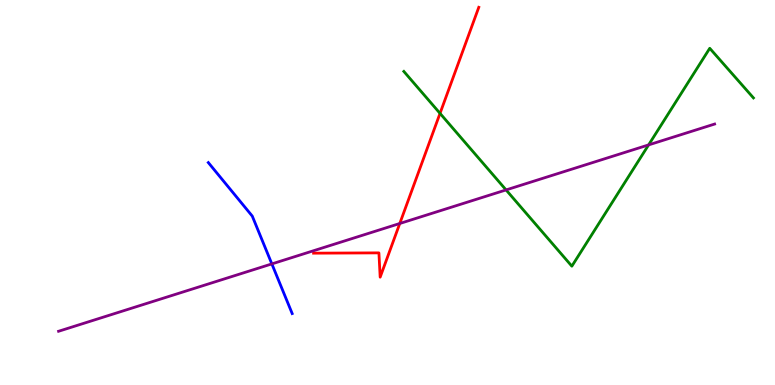[{'lines': ['blue', 'red'], 'intersections': []}, {'lines': ['green', 'red'], 'intersections': [{'x': 5.68, 'y': 7.06}]}, {'lines': ['purple', 'red'], 'intersections': [{'x': 5.16, 'y': 4.19}]}, {'lines': ['blue', 'green'], 'intersections': []}, {'lines': ['blue', 'purple'], 'intersections': [{'x': 3.51, 'y': 3.15}]}, {'lines': ['green', 'purple'], 'intersections': [{'x': 6.53, 'y': 5.07}, {'x': 8.37, 'y': 6.24}]}]